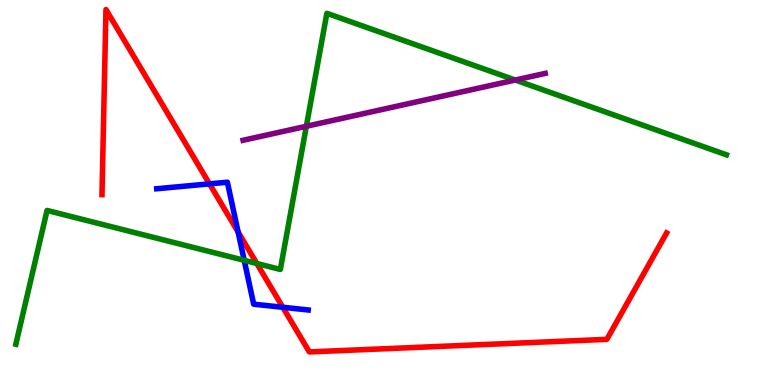[{'lines': ['blue', 'red'], 'intersections': [{'x': 2.7, 'y': 5.22}, {'x': 3.07, 'y': 3.97}, {'x': 3.65, 'y': 2.02}]}, {'lines': ['green', 'red'], 'intersections': [{'x': 3.31, 'y': 3.16}]}, {'lines': ['purple', 'red'], 'intersections': []}, {'lines': ['blue', 'green'], 'intersections': [{'x': 3.15, 'y': 3.24}]}, {'lines': ['blue', 'purple'], 'intersections': []}, {'lines': ['green', 'purple'], 'intersections': [{'x': 3.95, 'y': 6.72}, {'x': 6.65, 'y': 7.92}]}]